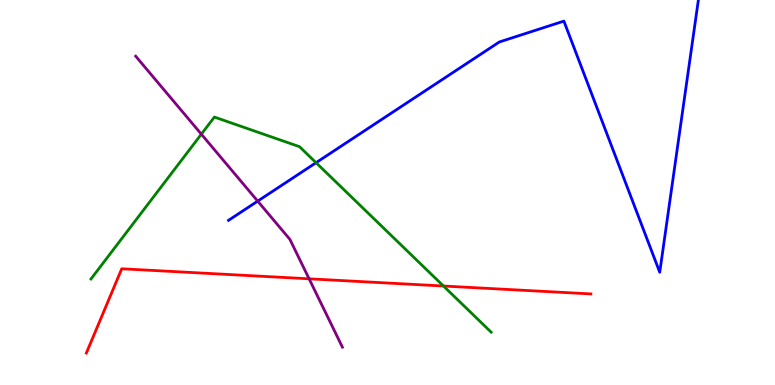[{'lines': ['blue', 'red'], 'intersections': []}, {'lines': ['green', 'red'], 'intersections': [{'x': 5.72, 'y': 2.57}]}, {'lines': ['purple', 'red'], 'intersections': [{'x': 3.99, 'y': 2.76}]}, {'lines': ['blue', 'green'], 'intersections': [{'x': 4.08, 'y': 5.77}]}, {'lines': ['blue', 'purple'], 'intersections': [{'x': 3.33, 'y': 4.78}]}, {'lines': ['green', 'purple'], 'intersections': [{'x': 2.6, 'y': 6.51}]}]